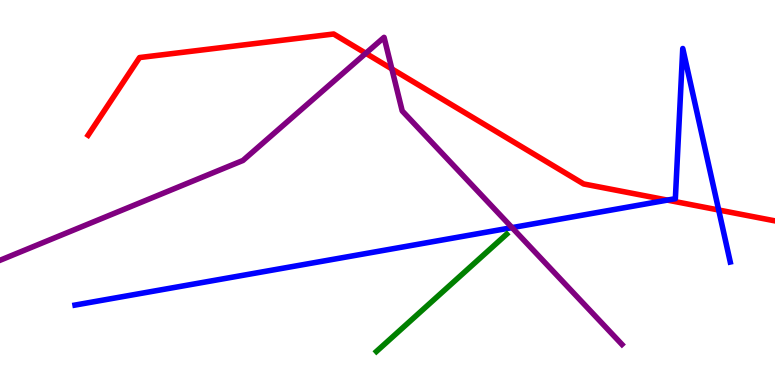[{'lines': ['blue', 'red'], 'intersections': [{'x': 8.61, 'y': 4.8}, {'x': 9.27, 'y': 4.55}]}, {'lines': ['green', 'red'], 'intersections': []}, {'lines': ['purple', 'red'], 'intersections': [{'x': 4.72, 'y': 8.62}, {'x': 5.06, 'y': 8.21}]}, {'lines': ['blue', 'green'], 'intersections': []}, {'lines': ['blue', 'purple'], 'intersections': [{'x': 6.61, 'y': 4.09}]}, {'lines': ['green', 'purple'], 'intersections': []}]